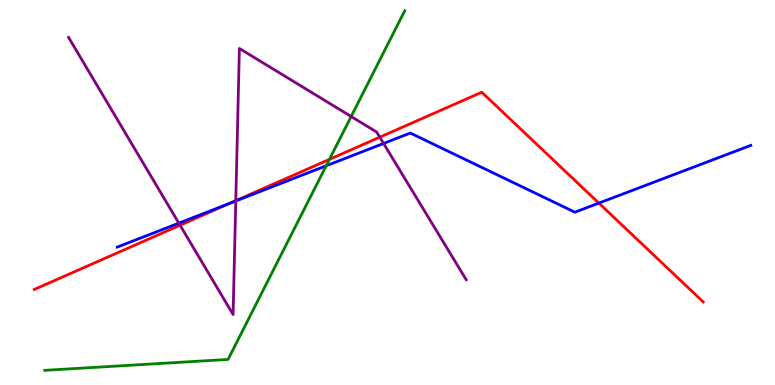[{'lines': ['blue', 'red'], 'intersections': [{'x': 2.96, 'y': 4.72}, {'x': 7.73, 'y': 4.72}]}, {'lines': ['green', 'red'], 'intersections': [{'x': 4.25, 'y': 5.86}]}, {'lines': ['purple', 'red'], 'intersections': [{'x': 2.32, 'y': 4.15}, {'x': 3.04, 'y': 4.79}, {'x': 4.9, 'y': 6.44}]}, {'lines': ['blue', 'green'], 'intersections': [{'x': 4.21, 'y': 5.69}]}, {'lines': ['blue', 'purple'], 'intersections': [{'x': 2.31, 'y': 4.2}, {'x': 3.04, 'y': 4.78}, {'x': 4.95, 'y': 6.27}]}, {'lines': ['green', 'purple'], 'intersections': [{'x': 4.53, 'y': 6.97}]}]